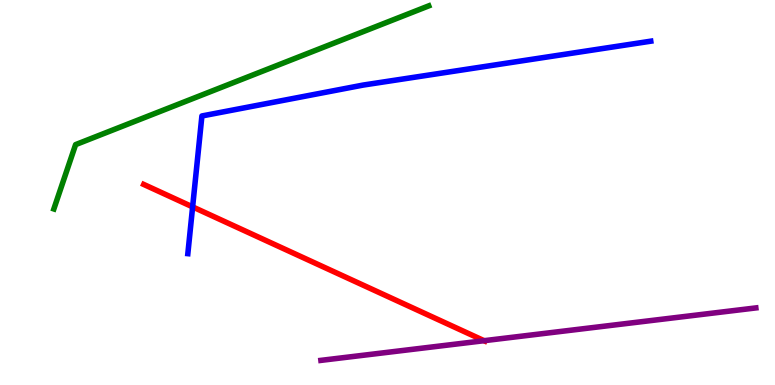[{'lines': ['blue', 'red'], 'intersections': [{'x': 2.49, 'y': 4.63}]}, {'lines': ['green', 'red'], 'intersections': []}, {'lines': ['purple', 'red'], 'intersections': [{'x': 6.25, 'y': 1.15}]}, {'lines': ['blue', 'green'], 'intersections': []}, {'lines': ['blue', 'purple'], 'intersections': []}, {'lines': ['green', 'purple'], 'intersections': []}]